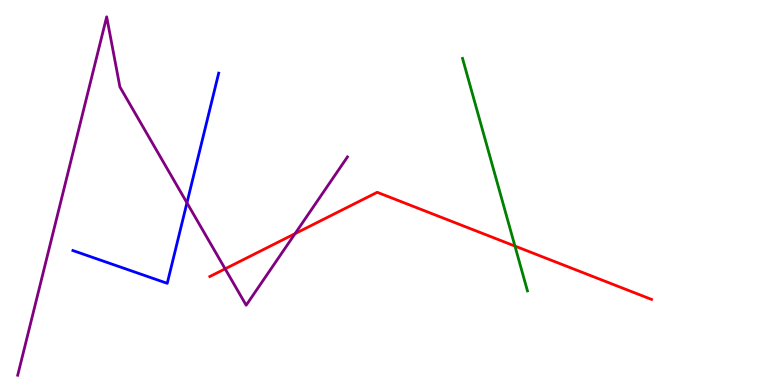[{'lines': ['blue', 'red'], 'intersections': []}, {'lines': ['green', 'red'], 'intersections': [{'x': 6.64, 'y': 3.61}]}, {'lines': ['purple', 'red'], 'intersections': [{'x': 2.9, 'y': 3.02}, {'x': 3.81, 'y': 3.93}]}, {'lines': ['blue', 'green'], 'intersections': []}, {'lines': ['blue', 'purple'], 'intersections': [{'x': 2.41, 'y': 4.73}]}, {'lines': ['green', 'purple'], 'intersections': []}]